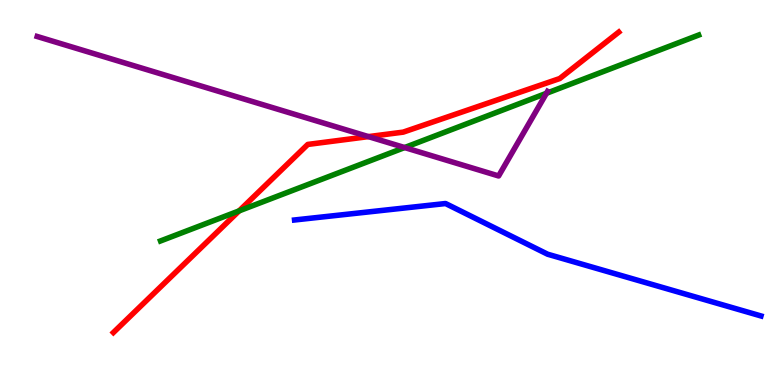[{'lines': ['blue', 'red'], 'intersections': []}, {'lines': ['green', 'red'], 'intersections': [{'x': 3.09, 'y': 4.52}]}, {'lines': ['purple', 'red'], 'intersections': [{'x': 4.75, 'y': 6.45}]}, {'lines': ['blue', 'green'], 'intersections': []}, {'lines': ['blue', 'purple'], 'intersections': []}, {'lines': ['green', 'purple'], 'intersections': [{'x': 5.22, 'y': 6.17}, {'x': 7.05, 'y': 7.58}]}]